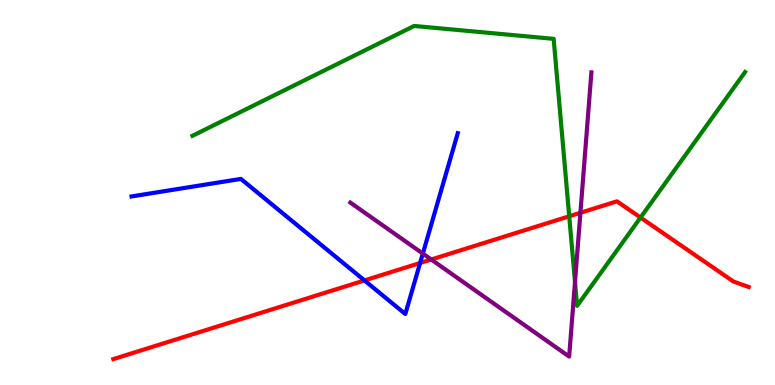[{'lines': ['blue', 'red'], 'intersections': [{'x': 4.7, 'y': 2.72}, {'x': 5.42, 'y': 3.17}]}, {'lines': ['green', 'red'], 'intersections': [{'x': 7.34, 'y': 4.38}, {'x': 8.26, 'y': 4.35}]}, {'lines': ['purple', 'red'], 'intersections': [{'x': 5.56, 'y': 3.26}, {'x': 7.49, 'y': 4.47}]}, {'lines': ['blue', 'green'], 'intersections': []}, {'lines': ['blue', 'purple'], 'intersections': [{'x': 5.46, 'y': 3.41}]}, {'lines': ['green', 'purple'], 'intersections': [{'x': 7.42, 'y': 2.68}]}]